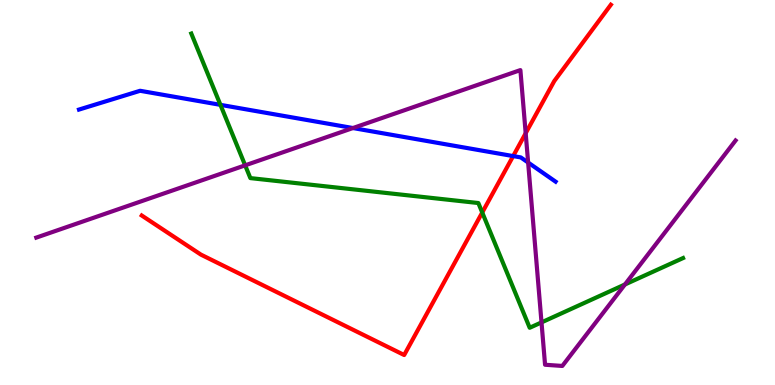[{'lines': ['blue', 'red'], 'intersections': [{'x': 6.62, 'y': 5.95}]}, {'lines': ['green', 'red'], 'intersections': [{'x': 6.22, 'y': 4.48}]}, {'lines': ['purple', 'red'], 'intersections': [{'x': 6.78, 'y': 6.54}]}, {'lines': ['blue', 'green'], 'intersections': [{'x': 2.84, 'y': 7.28}]}, {'lines': ['blue', 'purple'], 'intersections': [{'x': 4.55, 'y': 6.67}, {'x': 6.81, 'y': 5.78}]}, {'lines': ['green', 'purple'], 'intersections': [{'x': 3.16, 'y': 5.71}, {'x': 6.99, 'y': 1.63}, {'x': 8.06, 'y': 2.61}]}]